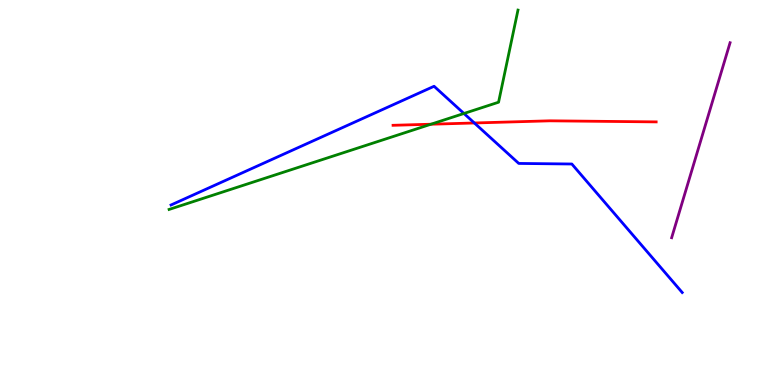[{'lines': ['blue', 'red'], 'intersections': [{'x': 6.12, 'y': 6.81}]}, {'lines': ['green', 'red'], 'intersections': [{'x': 5.56, 'y': 6.77}]}, {'lines': ['purple', 'red'], 'intersections': []}, {'lines': ['blue', 'green'], 'intersections': [{'x': 5.99, 'y': 7.05}]}, {'lines': ['blue', 'purple'], 'intersections': []}, {'lines': ['green', 'purple'], 'intersections': []}]